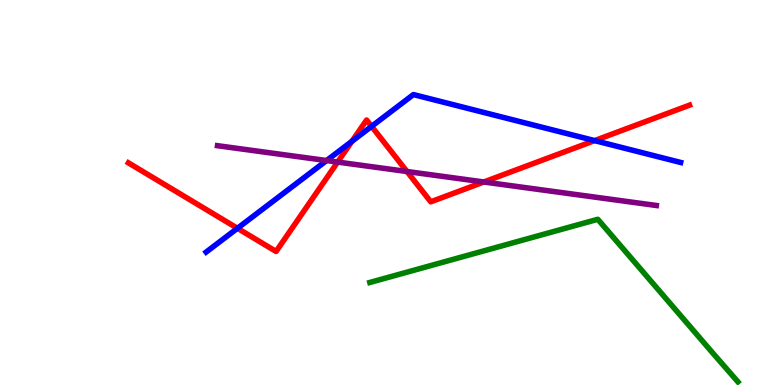[{'lines': ['blue', 'red'], 'intersections': [{'x': 3.06, 'y': 4.07}, {'x': 4.54, 'y': 6.33}, {'x': 4.79, 'y': 6.72}, {'x': 7.67, 'y': 6.35}]}, {'lines': ['green', 'red'], 'intersections': []}, {'lines': ['purple', 'red'], 'intersections': [{'x': 4.36, 'y': 5.79}, {'x': 5.25, 'y': 5.55}, {'x': 6.24, 'y': 5.27}]}, {'lines': ['blue', 'green'], 'intersections': []}, {'lines': ['blue', 'purple'], 'intersections': [{'x': 4.21, 'y': 5.83}]}, {'lines': ['green', 'purple'], 'intersections': []}]